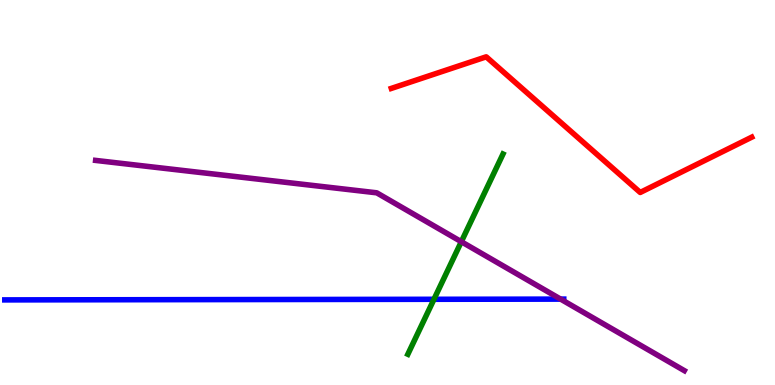[{'lines': ['blue', 'red'], 'intersections': []}, {'lines': ['green', 'red'], 'intersections': []}, {'lines': ['purple', 'red'], 'intersections': []}, {'lines': ['blue', 'green'], 'intersections': [{'x': 5.6, 'y': 2.23}]}, {'lines': ['blue', 'purple'], 'intersections': [{'x': 7.23, 'y': 2.23}]}, {'lines': ['green', 'purple'], 'intersections': [{'x': 5.95, 'y': 3.72}]}]